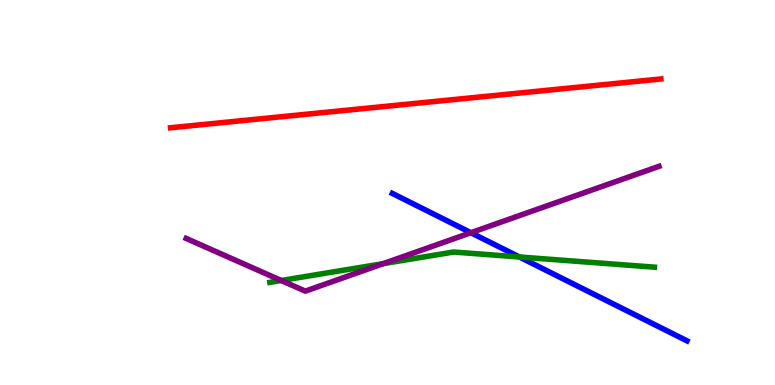[{'lines': ['blue', 'red'], 'intersections': []}, {'lines': ['green', 'red'], 'intersections': []}, {'lines': ['purple', 'red'], 'intersections': []}, {'lines': ['blue', 'green'], 'intersections': [{'x': 6.7, 'y': 3.33}]}, {'lines': ['blue', 'purple'], 'intersections': [{'x': 6.08, 'y': 3.96}]}, {'lines': ['green', 'purple'], 'intersections': [{'x': 3.63, 'y': 2.71}, {'x': 4.94, 'y': 3.15}]}]